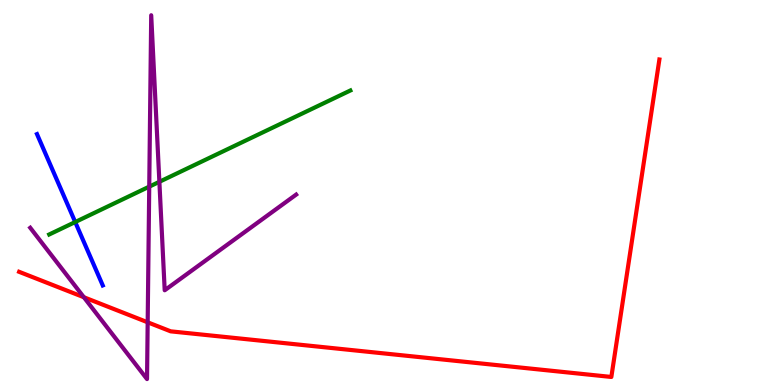[{'lines': ['blue', 'red'], 'intersections': []}, {'lines': ['green', 'red'], 'intersections': []}, {'lines': ['purple', 'red'], 'intersections': [{'x': 1.08, 'y': 2.28}, {'x': 1.91, 'y': 1.63}]}, {'lines': ['blue', 'green'], 'intersections': [{'x': 0.97, 'y': 4.23}]}, {'lines': ['blue', 'purple'], 'intersections': []}, {'lines': ['green', 'purple'], 'intersections': [{'x': 1.93, 'y': 5.15}, {'x': 2.06, 'y': 5.28}]}]